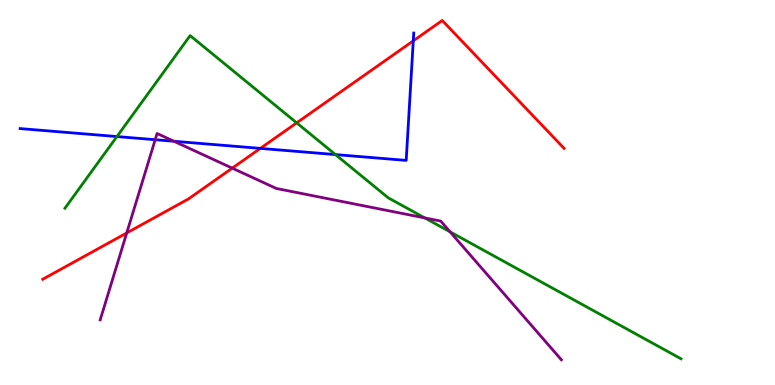[{'lines': ['blue', 'red'], 'intersections': [{'x': 3.36, 'y': 6.15}, {'x': 5.33, 'y': 8.94}]}, {'lines': ['green', 'red'], 'intersections': [{'x': 3.83, 'y': 6.81}]}, {'lines': ['purple', 'red'], 'intersections': [{'x': 1.64, 'y': 3.95}, {'x': 3.0, 'y': 5.63}]}, {'lines': ['blue', 'green'], 'intersections': [{'x': 1.51, 'y': 6.45}, {'x': 4.33, 'y': 5.99}]}, {'lines': ['blue', 'purple'], 'intersections': [{'x': 2.0, 'y': 6.37}, {'x': 2.24, 'y': 6.33}]}, {'lines': ['green', 'purple'], 'intersections': [{'x': 5.48, 'y': 4.34}, {'x': 5.81, 'y': 3.98}]}]